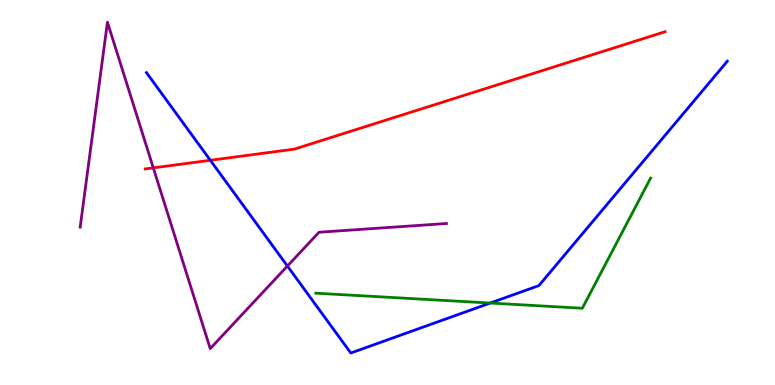[{'lines': ['blue', 'red'], 'intersections': [{'x': 2.71, 'y': 5.84}]}, {'lines': ['green', 'red'], 'intersections': []}, {'lines': ['purple', 'red'], 'intersections': [{'x': 1.98, 'y': 5.64}]}, {'lines': ['blue', 'green'], 'intersections': [{'x': 6.33, 'y': 2.13}]}, {'lines': ['blue', 'purple'], 'intersections': [{'x': 3.71, 'y': 3.09}]}, {'lines': ['green', 'purple'], 'intersections': []}]